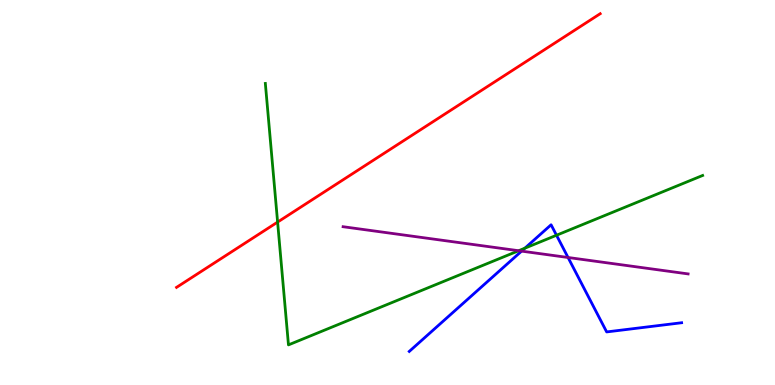[{'lines': ['blue', 'red'], 'intersections': []}, {'lines': ['green', 'red'], 'intersections': [{'x': 3.58, 'y': 4.23}]}, {'lines': ['purple', 'red'], 'intersections': []}, {'lines': ['blue', 'green'], 'intersections': [{'x': 6.77, 'y': 3.55}, {'x': 7.18, 'y': 3.89}]}, {'lines': ['blue', 'purple'], 'intersections': [{'x': 6.73, 'y': 3.48}, {'x': 7.33, 'y': 3.31}]}, {'lines': ['green', 'purple'], 'intersections': [{'x': 6.69, 'y': 3.49}]}]